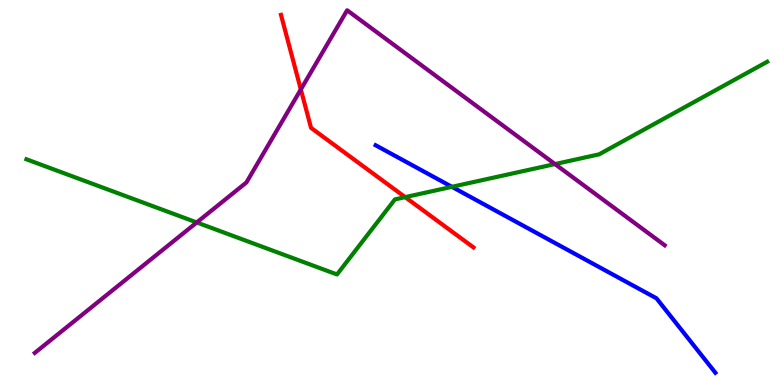[{'lines': ['blue', 'red'], 'intersections': []}, {'lines': ['green', 'red'], 'intersections': [{'x': 5.23, 'y': 4.88}]}, {'lines': ['purple', 'red'], 'intersections': [{'x': 3.88, 'y': 7.68}]}, {'lines': ['blue', 'green'], 'intersections': [{'x': 5.83, 'y': 5.15}]}, {'lines': ['blue', 'purple'], 'intersections': []}, {'lines': ['green', 'purple'], 'intersections': [{'x': 2.54, 'y': 4.22}, {'x': 7.16, 'y': 5.74}]}]